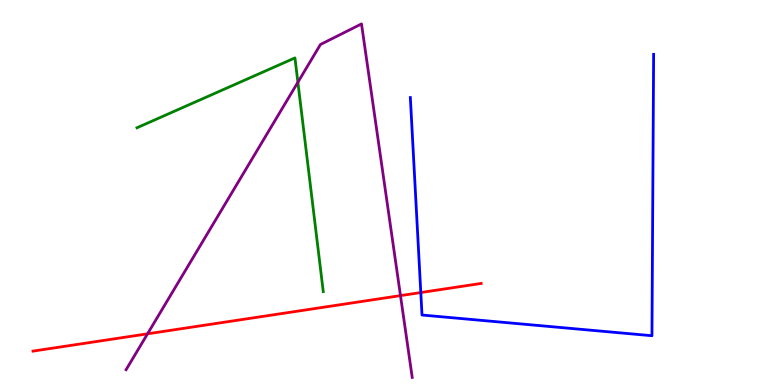[{'lines': ['blue', 'red'], 'intersections': [{'x': 5.43, 'y': 2.4}]}, {'lines': ['green', 'red'], 'intersections': []}, {'lines': ['purple', 'red'], 'intersections': [{'x': 1.9, 'y': 1.33}, {'x': 5.17, 'y': 2.32}]}, {'lines': ['blue', 'green'], 'intersections': []}, {'lines': ['blue', 'purple'], 'intersections': []}, {'lines': ['green', 'purple'], 'intersections': [{'x': 3.84, 'y': 7.86}]}]